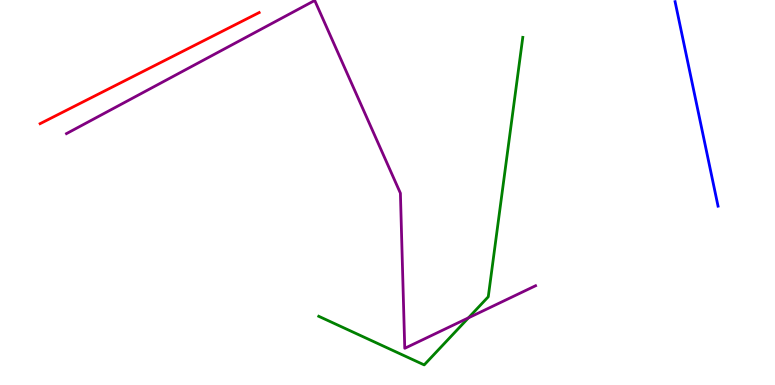[{'lines': ['blue', 'red'], 'intersections': []}, {'lines': ['green', 'red'], 'intersections': []}, {'lines': ['purple', 'red'], 'intersections': []}, {'lines': ['blue', 'green'], 'intersections': []}, {'lines': ['blue', 'purple'], 'intersections': []}, {'lines': ['green', 'purple'], 'intersections': [{'x': 6.04, 'y': 1.74}]}]